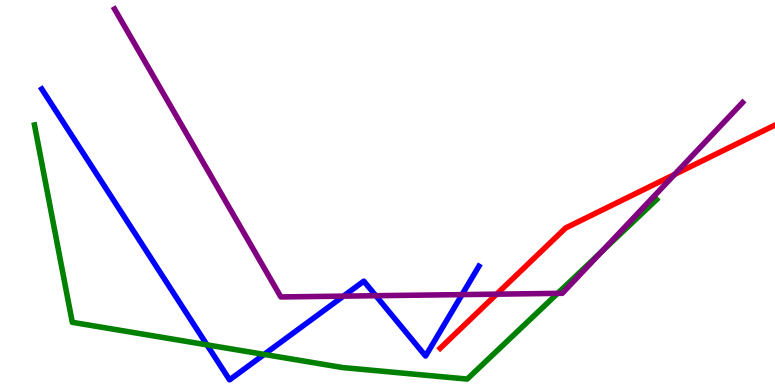[{'lines': ['blue', 'red'], 'intersections': []}, {'lines': ['green', 'red'], 'intersections': []}, {'lines': ['purple', 'red'], 'intersections': [{'x': 6.41, 'y': 2.36}, {'x': 8.7, 'y': 5.47}]}, {'lines': ['blue', 'green'], 'intersections': [{'x': 2.67, 'y': 1.04}, {'x': 3.41, 'y': 0.794}]}, {'lines': ['blue', 'purple'], 'intersections': [{'x': 4.43, 'y': 2.31}, {'x': 4.85, 'y': 2.32}, {'x': 5.96, 'y': 2.35}]}, {'lines': ['green', 'purple'], 'intersections': [{'x': 7.2, 'y': 2.38}, {'x': 7.76, 'y': 3.46}]}]